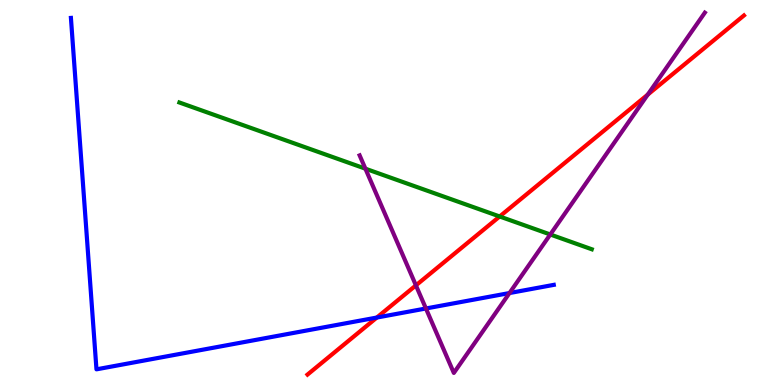[{'lines': ['blue', 'red'], 'intersections': [{'x': 4.86, 'y': 1.75}]}, {'lines': ['green', 'red'], 'intersections': [{'x': 6.45, 'y': 4.38}]}, {'lines': ['purple', 'red'], 'intersections': [{'x': 5.37, 'y': 2.59}, {'x': 8.36, 'y': 7.54}]}, {'lines': ['blue', 'green'], 'intersections': []}, {'lines': ['blue', 'purple'], 'intersections': [{'x': 5.5, 'y': 1.99}, {'x': 6.57, 'y': 2.39}]}, {'lines': ['green', 'purple'], 'intersections': [{'x': 4.71, 'y': 5.62}, {'x': 7.1, 'y': 3.91}]}]